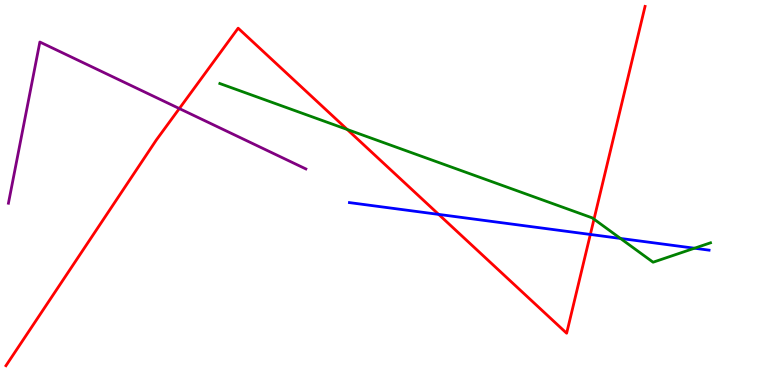[{'lines': ['blue', 'red'], 'intersections': [{'x': 5.66, 'y': 4.43}, {'x': 7.62, 'y': 3.91}]}, {'lines': ['green', 'red'], 'intersections': [{'x': 4.48, 'y': 6.64}, {'x': 7.66, 'y': 4.31}]}, {'lines': ['purple', 'red'], 'intersections': [{'x': 2.31, 'y': 7.18}]}, {'lines': ['blue', 'green'], 'intersections': [{'x': 8.01, 'y': 3.81}, {'x': 8.96, 'y': 3.55}]}, {'lines': ['blue', 'purple'], 'intersections': []}, {'lines': ['green', 'purple'], 'intersections': []}]